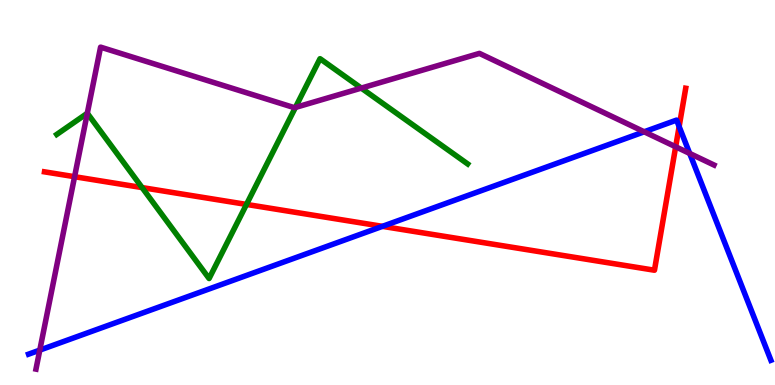[{'lines': ['blue', 'red'], 'intersections': [{'x': 4.93, 'y': 4.12}, {'x': 8.76, 'y': 6.71}]}, {'lines': ['green', 'red'], 'intersections': [{'x': 1.83, 'y': 5.13}, {'x': 3.18, 'y': 4.69}]}, {'lines': ['purple', 'red'], 'intersections': [{'x': 0.962, 'y': 5.41}, {'x': 8.72, 'y': 6.19}]}, {'lines': ['blue', 'green'], 'intersections': []}, {'lines': ['blue', 'purple'], 'intersections': [{'x': 0.513, 'y': 0.906}, {'x': 8.31, 'y': 6.58}, {'x': 8.9, 'y': 6.01}]}, {'lines': ['green', 'purple'], 'intersections': [{'x': 1.13, 'y': 7.06}, {'x': 3.81, 'y': 7.21}, {'x': 4.66, 'y': 7.71}]}]